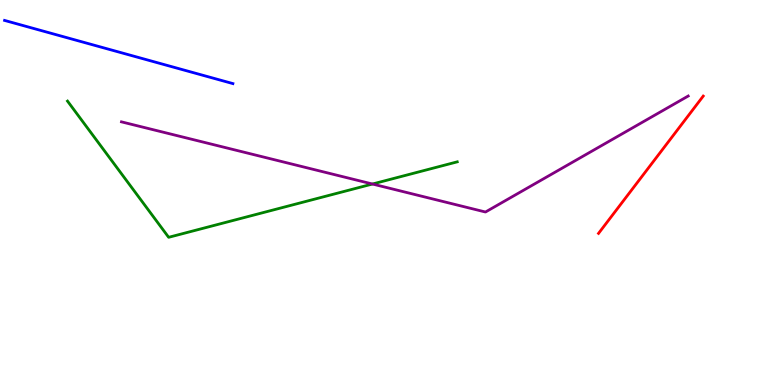[{'lines': ['blue', 'red'], 'intersections': []}, {'lines': ['green', 'red'], 'intersections': []}, {'lines': ['purple', 'red'], 'intersections': []}, {'lines': ['blue', 'green'], 'intersections': []}, {'lines': ['blue', 'purple'], 'intersections': []}, {'lines': ['green', 'purple'], 'intersections': [{'x': 4.81, 'y': 5.22}]}]